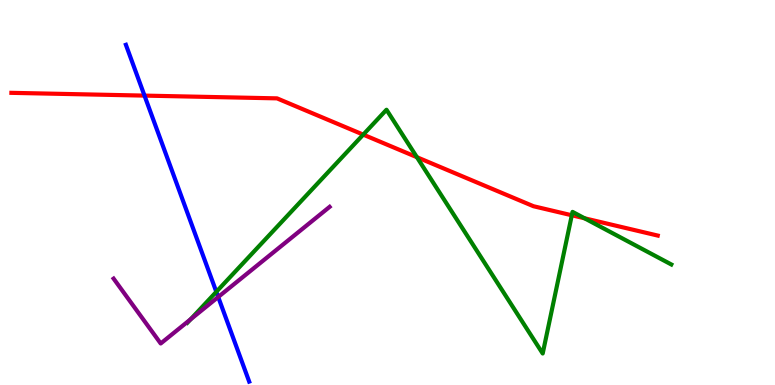[{'lines': ['blue', 'red'], 'intersections': [{'x': 1.86, 'y': 7.52}]}, {'lines': ['green', 'red'], 'intersections': [{'x': 4.69, 'y': 6.5}, {'x': 5.38, 'y': 5.92}, {'x': 7.38, 'y': 4.41}, {'x': 7.54, 'y': 4.33}]}, {'lines': ['purple', 'red'], 'intersections': []}, {'lines': ['blue', 'green'], 'intersections': [{'x': 2.79, 'y': 2.42}]}, {'lines': ['blue', 'purple'], 'intersections': [{'x': 2.82, 'y': 2.29}]}, {'lines': ['green', 'purple'], 'intersections': [{'x': 2.46, 'y': 1.71}]}]